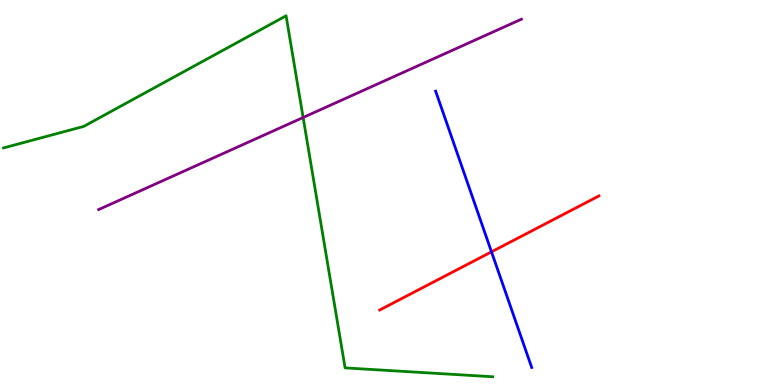[{'lines': ['blue', 'red'], 'intersections': [{'x': 6.34, 'y': 3.46}]}, {'lines': ['green', 'red'], 'intersections': []}, {'lines': ['purple', 'red'], 'intersections': []}, {'lines': ['blue', 'green'], 'intersections': []}, {'lines': ['blue', 'purple'], 'intersections': []}, {'lines': ['green', 'purple'], 'intersections': [{'x': 3.91, 'y': 6.95}]}]